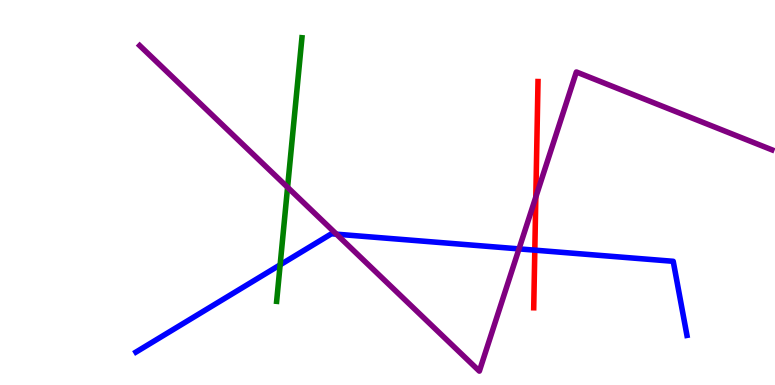[{'lines': ['blue', 'red'], 'intersections': [{'x': 6.9, 'y': 3.5}]}, {'lines': ['green', 'red'], 'intersections': []}, {'lines': ['purple', 'red'], 'intersections': [{'x': 6.91, 'y': 4.88}]}, {'lines': ['blue', 'green'], 'intersections': [{'x': 3.61, 'y': 3.12}]}, {'lines': ['blue', 'purple'], 'intersections': [{'x': 4.34, 'y': 3.92}, {'x': 6.7, 'y': 3.54}]}, {'lines': ['green', 'purple'], 'intersections': [{'x': 3.71, 'y': 5.13}]}]